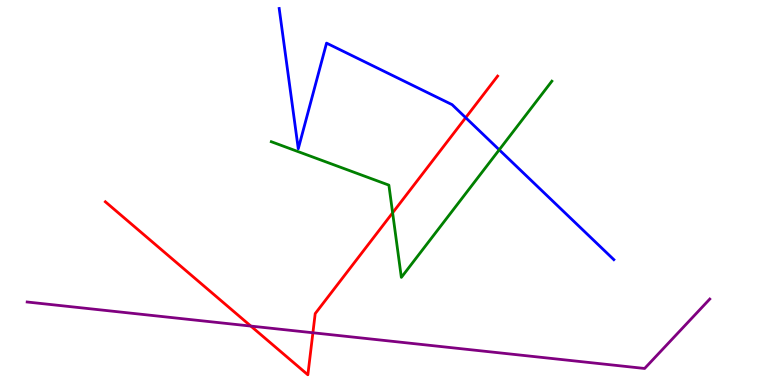[{'lines': ['blue', 'red'], 'intersections': [{'x': 6.01, 'y': 6.94}]}, {'lines': ['green', 'red'], 'intersections': [{'x': 5.07, 'y': 4.47}]}, {'lines': ['purple', 'red'], 'intersections': [{'x': 3.24, 'y': 1.53}, {'x': 4.04, 'y': 1.36}]}, {'lines': ['blue', 'green'], 'intersections': [{'x': 6.44, 'y': 6.11}]}, {'lines': ['blue', 'purple'], 'intersections': []}, {'lines': ['green', 'purple'], 'intersections': []}]